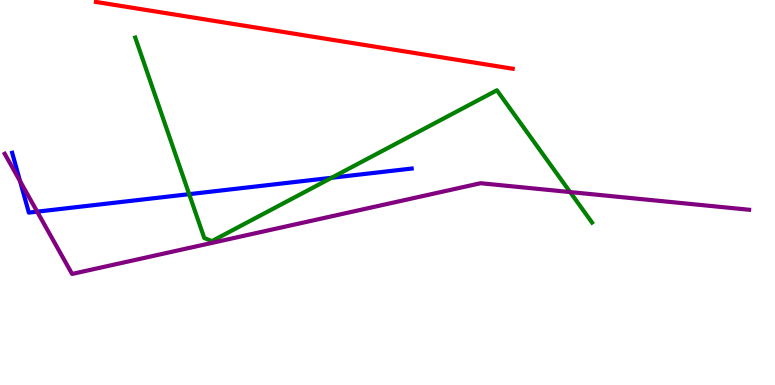[{'lines': ['blue', 'red'], 'intersections': []}, {'lines': ['green', 'red'], 'intersections': []}, {'lines': ['purple', 'red'], 'intersections': []}, {'lines': ['blue', 'green'], 'intersections': [{'x': 2.44, 'y': 4.96}, {'x': 4.28, 'y': 5.38}]}, {'lines': ['blue', 'purple'], 'intersections': [{'x': 0.259, 'y': 5.29}, {'x': 0.48, 'y': 4.5}]}, {'lines': ['green', 'purple'], 'intersections': [{'x': 7.36, 'y': 5.01}]}]